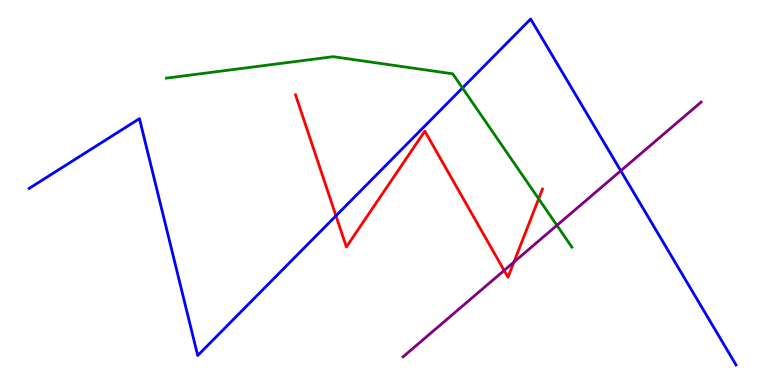[{'lines': ['blue', 'red'], 'intersections': [{'x': 4.33, 'y': 4.4}]}, {'lines': ['green', 'red'], 'intersections': [{'x': 6.95, 'y': 4.84}]}, {'lines': ['purple', 'red'], 'intersections': [{'x': 6.51, 'y': 2.98}, {'x': 6.63, 'y': 3.19}]}, {'lines': ['blue', 'green'], 'intersections': [{'x': 5.97, 'y': 7.72}]}, {'lines': ['blue', 'purple'], 'intersections': [{'x': 8.01, 'y': 5.56}]}, {'lines': ['green', 'purple'], 'intersections': [{'x': 7.19, 'y': 4.15}]}]